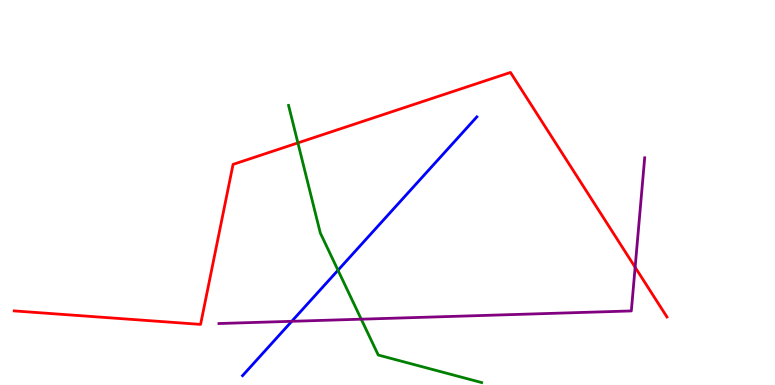[{'lines': ['blue', 'red'], 'intersections': []}, {'lines': ['green', 'red'], 'intersections': [{'x': 3.84, 'y': 6.29}]}, {'lines': ['purple', 'red'], 'intersections': [{'x': 8.2, 'y': 3.06}]}, {'lines': ['blue', 'green'], 'intersections': [{'x': 4.36, 'y': 2.98}]}, {'lines': ['blue', 'purple'], 'intersections': [{'x': 3.76, 'y': 1.65}]}, {'lines': ['green', 'purple'], 'intersections': [{'x': 4.66, 'y': 1.71}]}]